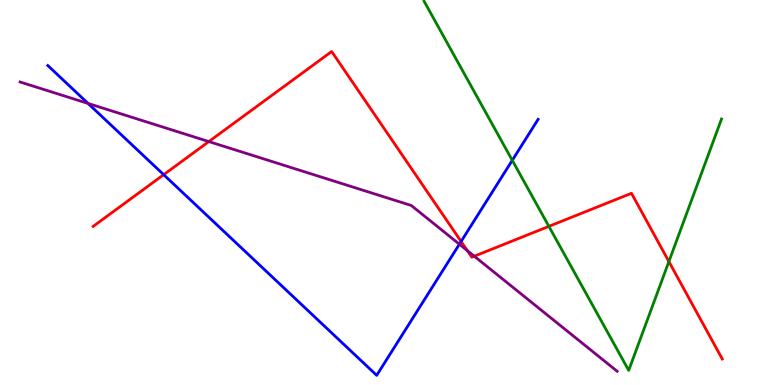[{'lines': ['blue', 'red'], 'intersections': [{'x': 2.11, 'y': 5.46}, {'x': 5.95, 'y': 3.73}]}, {'lines': ['green', 'red'], 'intersections': [{'x': 7.08, 'y': 4.12}, {'x': 8.63, 'y': 3.21}]}, {'lines': ['purple', 'red'], 'intersections': [{'x': 2.69, 'y': 6.32}, {'x': 6.03, 'y': 3.49}, {'x': 6.12, 'y': 3.35}]}, {'lines': ['blue', 'green'], 'intersections': [{'x': 6.61, 'y': 5.84}]}, {'lines': ['blue', 'purple'], 'intersections': [{'x': 1.14, 'y': 7.31}, {'x': 5.93, 'y': 3.66}]}, {'lines': ['green', 'purple'], 'intersections': []}]